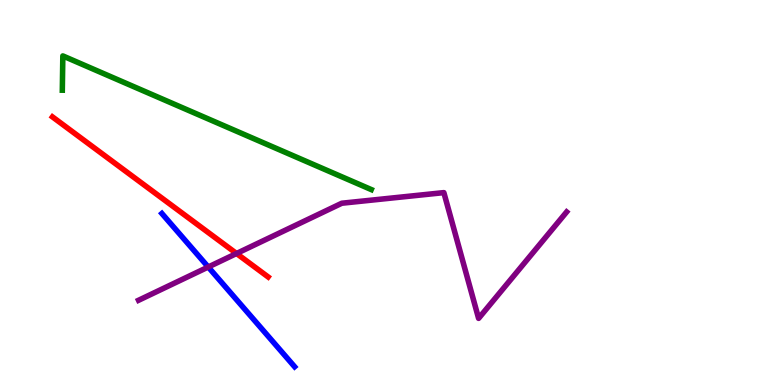[{'lines': ['blue', 'red'], 'intersections': []}, {'lines': ['green', 'red'], 'intersections': []}, {'lines': ['purple', 'red'], 'intersections': [{'x': 3.05, 'y': 3.42}]}, {'lines': ['blue', 'green'], 'intersections': []}, {'lines': ['blue', 'purple'], 'intersections': [{'x': 2.69, 'y': 3.06}]}, {'lines': ['green', 'purple'], 'intersections': []}]